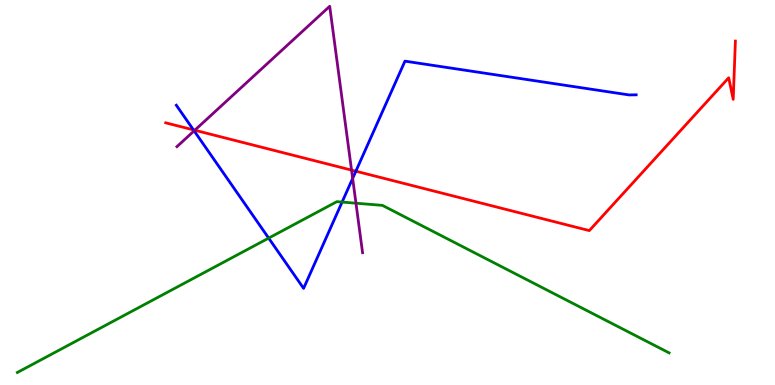[{'lines': ['blue', 'red'], 'intersections': [{'x': 2.5, 'y': 6.63}, {'x': 4.59, 'y': 5.55}]}, {'lines': ['green', 'red'], 'intersections': []}, {'lines': ['purple', 'red'], 'intersections': [{'x': 2.51, 'y': 6.62}, {'x': 4.54, 'y': 5.58}]}, {'lines': ['blue', 'green'], 'intersections': [{'x': 3.47, 'y': 3.82}, {'x': 4.41, 'y': 4.75}]}, {'lines': ['blue', 'purple'], 'intersections': [{'x': 2.5, 'y': 6.6}, {'x': 4.55, 'y': 5.37}]}, {'lines': ['green', 'purple'], 'intersections': [{'x': 4.59, 'y': 4.72}]}]